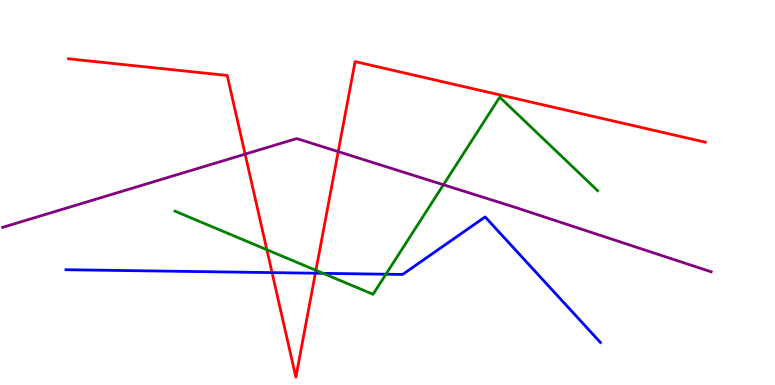[{'lines': ['blue', 'red'], 'intersections': [{'x': 3.51, 'y': 2.92}, {'x': 4.07, 'y': 2.9}]}, {'lines': ['green', 'red'], 'intersections': [{'x': 3.44, 'y': 3.51}, {'x': 4.08, 'y': 2.98}]}, {'lines': ['purple', 'red'], 'intersections': [{'x': 3.16, 'y': 6.0}, {'x': 4.36, 'y': 6.06}]}, {'lines': ['blue', 'green'], 'intersections': [{'x': 4.17, 'y': 2.9}, {'x': 4.98, 'y': 2.88}]}, {'lines': ['blue', 'purple'], 'intersections': []}, {'lines': ['green', 'purple'], 'intersections': [{'x': 5.72, 'y': 5.2}]}]